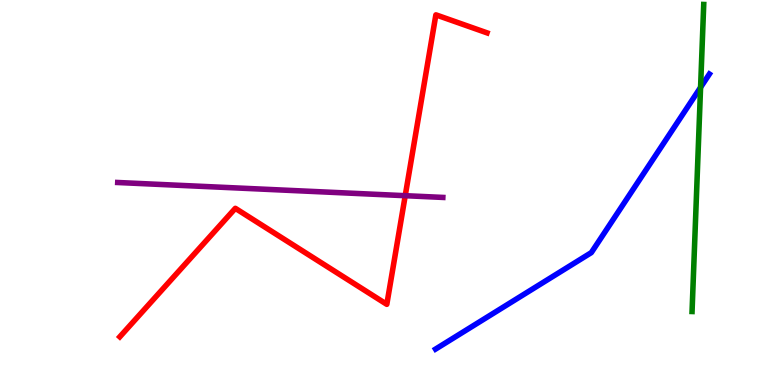[{'lines': ['blue', 'red'], 'intersections': []}, {'lines': ['green', 'red'], 'intersections': []}, {'lines': ['purple', 'red'], 'intersections': [{'x': 5.23, 'y': 4.92}]}, {'lines': ['blue', 'green'], 'intersections': [{'x': 9.04, 'y': 7.73}]}, {'lines': ['blue', 'purple'], 'intersections': []}, {'lines': ['green', 'purple'], 'intersections': []}]